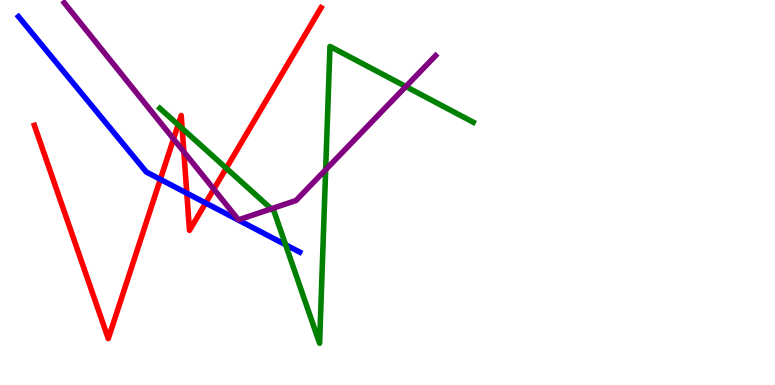[{'lines': ['blue', 'red'], 'intersections': [{'x': 2.07, 'y': 5.34}, {'x': 2.41, 'y': 4.98}, {'x': 2.65, 'y': 4.73}]}, {'lines': ['green', 'red'], 'intersections': [{'x': 2.3, 'y': 6.76}, {'x': 2.35, 'y': 6.66}, {'x': 2.92, 'y': 5.63}]}, {'lines': ['purple', 'red'], 'intersections': [{'x': 2.24, 'y': 6.39}, {'x': 2.37, 'y': 6.06}, {'x': 2.76, 'y': 5.09}]}, {'lines': ['blue', 'green'], 'intersections': [{'x': 3.68, 'y': 3.64}]}, {'lines': ['blue', 'purple'], 'intersections': []}, {'lines': ['green', 'purple'], 'intersections': [{'x': 3.5, 'y': 4.58}, {'x': 4.2, 'y': 5.59}, {'x': 5.24, 'y': 7.75}]}]